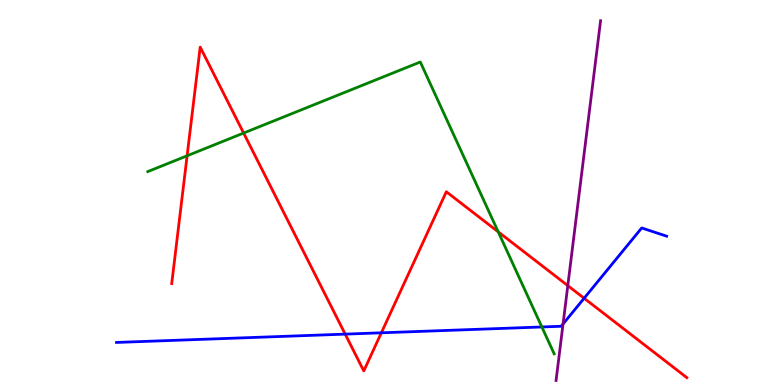[{'lines': ['blue', 'red'], 'intersections': [{'x': 4.45, 'y': 1.32}, {'x': 4.92, 'y': 1.36}, {'x': 7.54, 'y': 2.25}]}, {'lines': ['green', 'red'], 'intersections': [{'x': 2.41, 'y': 5.95}, {'x': 3.14, 'y': 6.54}, {'x': 6.43, 'y': 3.98}]}, {'lines': ['purple', 'red'], 'intersections': [{'x': 7.33, 'y': 2.58}]}, {'lines': ['blue', 'green'], 'intersections': [{'x': 6.99, 'y': 1.51}]}, {'lines': ['blue', 'purple'], 'intersections': [{'x': 7.27, 'y': 1.58}]}, {'lines': ['green', 'purple'], 'intersections': []}]